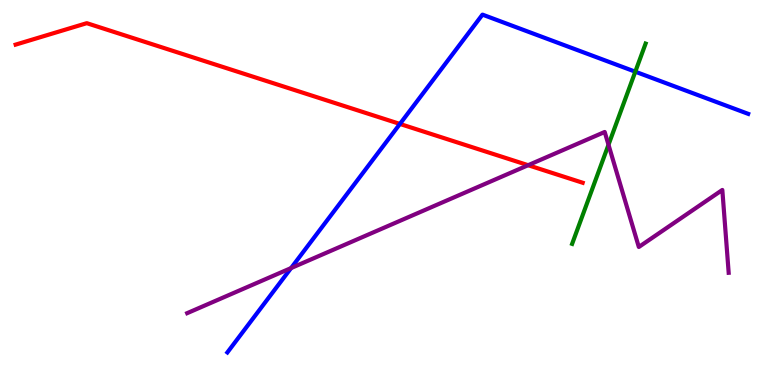[{'lines': ['blue', 'red'], 'intersections': [{'x': 5.16, 'y': 6.78}]}, {'lines': ['green', 'red'], 'intersections': []}, {'lines': ['purple', 'red'], 'intersections': [{'x': 6.81, 'y': 5.71}]}, {'lines': ['blue', 'green'], 'intersections': [{'x': 8.2, 'y': 8.14}]}, {'lines': ['blue', 'purple'], 'intersections': [{'x': 3.76, 'y': 3.04}]}, {'lines': ['green', 'purple'], 'intersections': [{'x': 7.85, 'y': 6.24}]}]